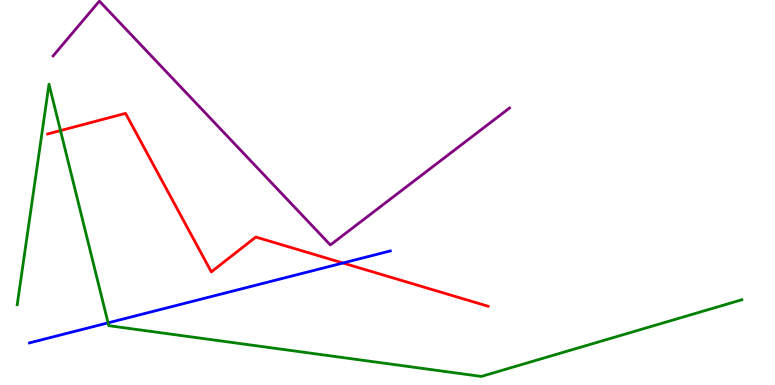[{'lines': ['blue', 'red'], 'intersections': [{'x': 4.43, 'y': 3.17}]}, {'lines': ['green', 'red'], 'intersections': [{'x': 0.78, 'y': 6.61}]}, {'lines': ['purple', 'red'], 'intersections': []}, {'lines': ['blue', 'green'], 'intersections': [{'x': 1.39, 'y': 1.61}]}, {'lines': ['blue', 'purple'], 'intersections': []}, {'lines': ['green', 'purple'], 'intersections': []}]